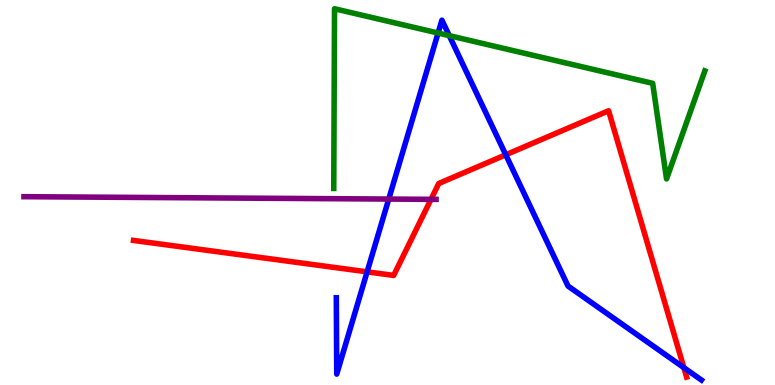[{'lines': ['blue', 'red'], 'intersections': [{'x': 4.74, 'y': 2.94}, {'x': 6.53, 'y': 5.98}, {'x': 8.82, 'y': 0.451}]}, {'lines': ['green', 'red'], 'intersections': []}, {'lines': ['purple', 'red'], 'intersections': [{'x': 5.56, 'y': 4.82}]}, {'lines': ['blue', 'green'], 'intersections': [{'x': 5.65, 'y': 9.14}, {'x': 5.8, 'y': 9.07}]}, {'lines': ['blue', 'purple'], 'intersections': [{'x': 5.02, 'y': 4.83}]}, {'lines': ['green', 'purple'], 'intersections': []}]